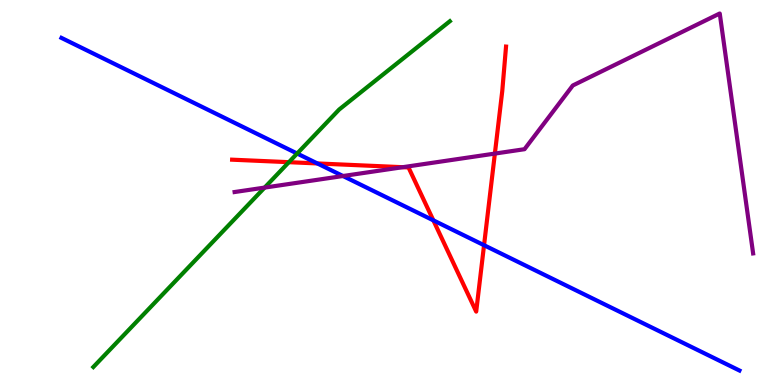[{'lines': ['blue', 'red'], 'intersections': [{'x': 4.09, 'y': 5.75}, {'x': 5.59, 'y': 4.28}, {'x': 6.25, 'y': 3.63}]}, {'lines': ['green', 'red'], 'intersections': [{'x': 3.73, 'y': 5.79}]}, {'lines': ['purple', 'red'], 'intersections': [{'x': 5.2, 'y': 5.66}, {'x': 6.39, 'y': 6.01}]}, {'lines': ['blue', 'green'], 'intersections': [{'x': 3.83, 'y': 6.01}]}, {'lines': ['blue', 'purple'], 'intersections': [{'x': 4.43, 'y': 5.43}]}, {'lines': ['green', 'purple'], 'intersections': [{'x': 3.41, 'y': 5.13}]}]